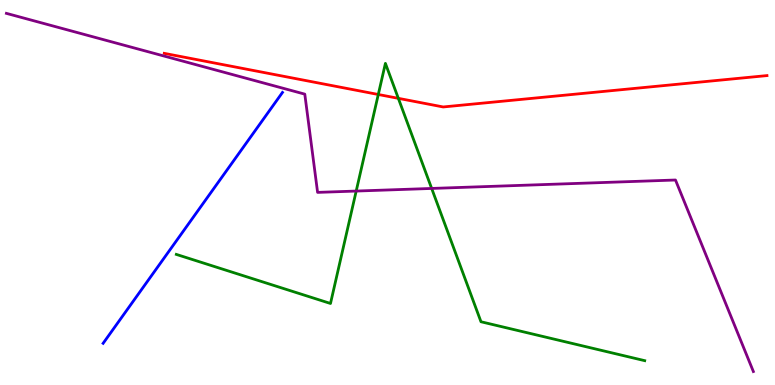[{'lines': ['blue', 'red'], 'intersections': []}, {'lines': ['green', 'red'], 'intersections': [{'x': 4.88, 'y': 7.55}, {'x': 5.14, 'y': 7.45}]}, {'lines': ['purple', 'red'], 'intersections': []}, {'lines': ['blue', 'green'], 'intersections': []}, {'lines': ['blue', 'purple'], 'intersections': []}, {'lines': ['green', 'purple'], 'intersections': [{'x': 4.6, 'y': 5.04}, {'x': 5.57, 'y': 5.11}]}]